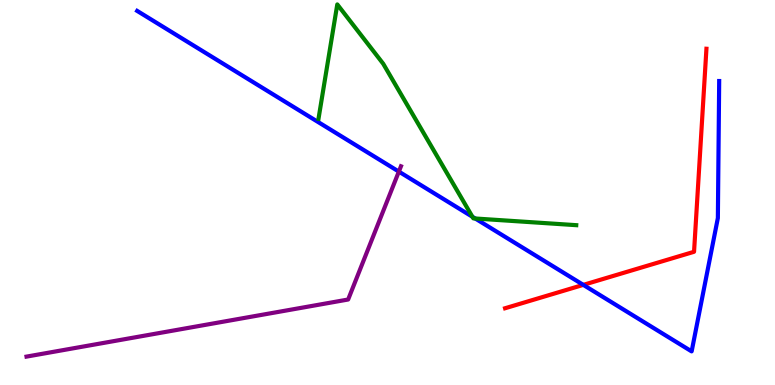[{'lines': ['blue', 'red'], 'intersections': [{'x': 7.53, 'y': 2.6}]}, {'lines': ['green', 'red'], 'intersections': []}, {'lines': ['purple', 'red'], 'intersections': []}, {'lines': ['blue', 'green'], 'intersections': [{'x': 6.1, 'y': 4.37}, {'x': 6.13, 'y': 4.32}]}, {'lines': ['blue', 'purple'], 'intersections': [{'x': 5.15, 'y': 5.54}]}, {'lines': ['green', 'purple'], 'intersections': []}]